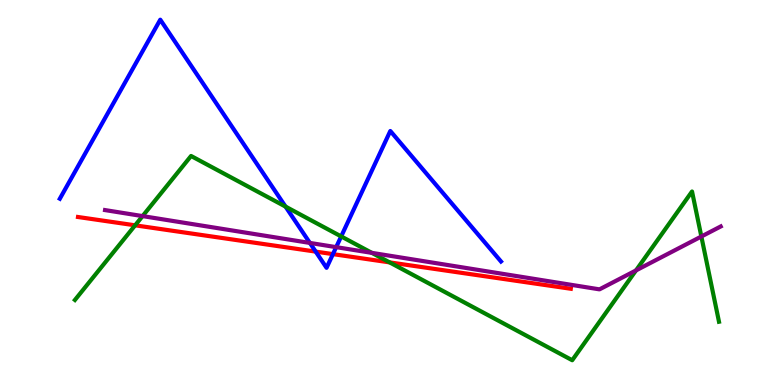[{'lines': ['blue', 'red'], 'intersections': [{'x': 4.07, 'y': 3.46}, {'x': 4.3, 'y': 3.4}]}, {'lines': ['green', 'red'], 'intersections': [{'x': 1.74, 'y': 4.15}, {'x': 5.03, 'y': 3.19}]}, {'lines': ['purple', 'red'], 'intersections': []}, {'lines': ['blue', 'green'], 'intersections': [{'x': 3.68, 'y': 4.63}, {'x': 4.4, 'y': 3.86}]}, {'lines': ['blue', 'purple'], 'intersections': [{'x': 4.0, 'y': 3.69}, {'x': 4.34, 'y': 3.58}]}, {'lines': ['green', 'purple'], 'intersections': [{'x': 1.84, 'y': 4.39}, {'x': 4.8, 'y': 3.43}, {'x': 8.21, 'y': 2.98}, {'x': 9.05, 'y': 3.86}]}]